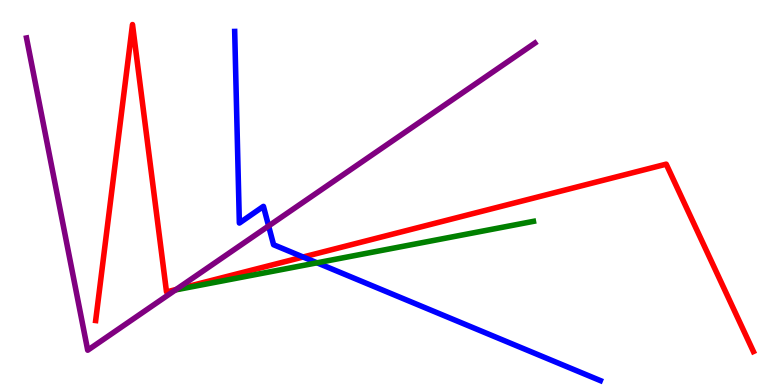[{'lines': ['blue', 'red'], 'intersections': [{'x': 3.91, 'y': 3.32}]}, {'lines': ['green', 'red'], 'intersections': []}, {'lines': ['purple', 'red'], 'intersections': [{'x': 2.27, 'y': 2.48}]}, {'lines': ['blue', 'green'], 'intersections': [{'x': 4.09, 'y': 3.17}]}, {'lines': ['blue', 'purple'], 'intersections': [{'x': 3.47, 'y': 4.13}]}, {'lines': ['green', 'purple'], 'intersections': []}]